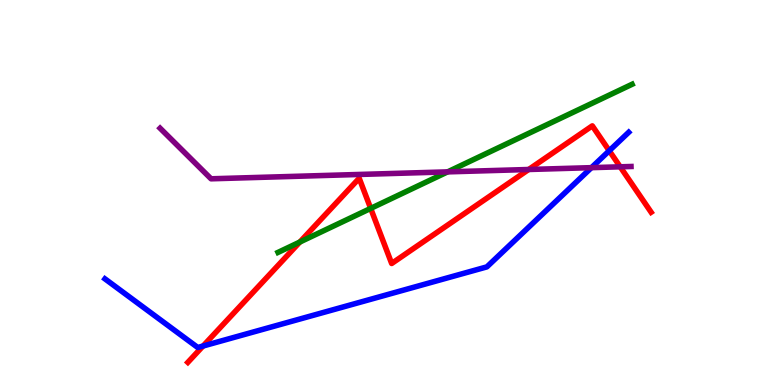[{'lines': ['blue', 'red'], 'intersections': [{'x': 2.62, 'y': 1.01}, {'x': 7.86, 'y': 6.08}]}, {'lines': ['green', 'red'], 'intersections': [{'x': 3.87, 'y': 3.71}, {'x': 4.78, 'y': 4.59}]}, {'lines': ['purple', 'red'], 'intersections': [{'x': 6.82, 'y': 5.6}, {'x': 8.0, 'y': 5.67}]}, {'lines': ['blue', 'green'], 'intersections': []}, {'lines': ['blue', 'purple'], 'intersections': [{'x': 7.63, 'y': 5.65}]}, {'lines': ['green', 'purple'], 'intersections': [{'x': 5.78, 'y': 5.54}]}]